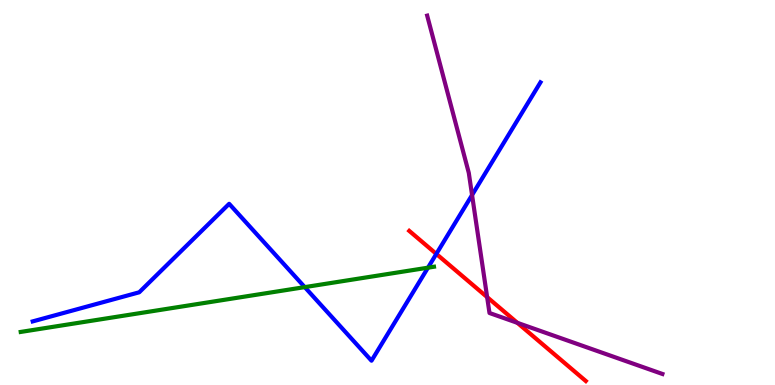[{'lines': ['blue', 'red'], 'intersections': [{'x': 5.63, 'y': 3.4}]}, {'lines': ['green', 'red'], 'intersections': []}, {'lines': ['purple', 'red'], 'intersections': [{'x': 6.29, 'y': 2.28}, {'x': 6.68, 'y': 1.61}]}, {'lines': ['blue', 'green'], 'intersections': [{'x': 3.93, 'y': 2.54}, {'x': 5.52, 'y': 3.05}]}, {'lines': ['blue', 'purple'], 'intersections': [{'x': 6.09, 'y': 4.93}]}, {'lines': ['green', 'purple'], 'intersections': []}]